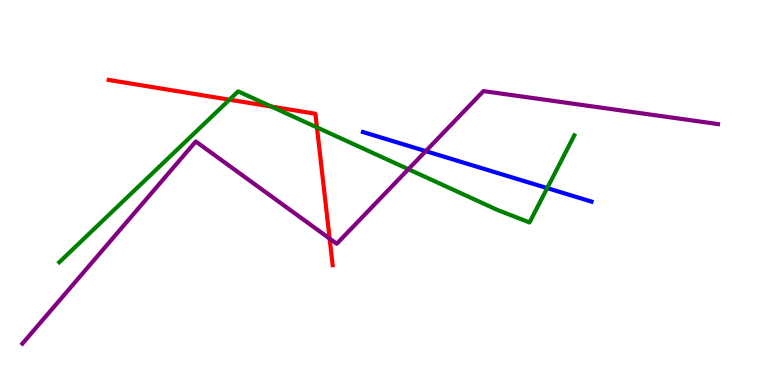[{'lines': ['blue', 'red'], 'intersections': []}, {'lines': ['green', 'red'], 'intersections': [{'x': 2.96, 'y': 7.41}, {'x': 3.5, 'y': 7.23}, {'x': 4.09, 'y': 6.69}]}, {'lines': ['purple', 'red'], 'intersections': [{'x': 4.25, 'y': 3.8}]}, {'lines': ['blue', 'green'], 'intersections': [{'x': 7.06, 'y': 5.11}]}, {'lines': ['blue', 'purple'], 'intersections': [{'x': 5.49, 'y': 6.07}]}, {'lines': ['green', 'purple'], 'intersections': [{'x': 5.27, 'y': 5.6}]}]